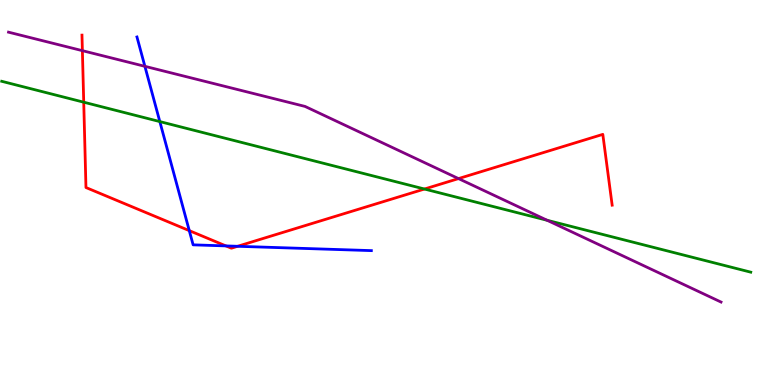[{'lines': ['blue', 'red'], 'intersections': [{'x': 2.44, 'y': 4.01}, {'x': 2.91, 'y': 3.61}, {'x': 3.07, 'y': 3.6}]}, {'lines': ['green', 'red'], 'intersections': [{'x': 1.08, 'y': 7.35}, {'x': 5.48, 'y': 5.09}]}, {'lines': ['purple', 'red'], 'intersections': [{'x': 1.06, 'y': 8.68}, {'x': 5.92, 'y': 5.36}]}, {'lines': ['blue', 'green'], 'intersections': [{'x': 2.06, 'y': 6.84}]}, {'lines': ['blue', 'purple'], 'intersections': [{'x': 1.87, 'y': 8.28}]}, {'lines': ['green', 'purple'], 'intersections': [{'x': 7.06, 'y': 4.28}]}]